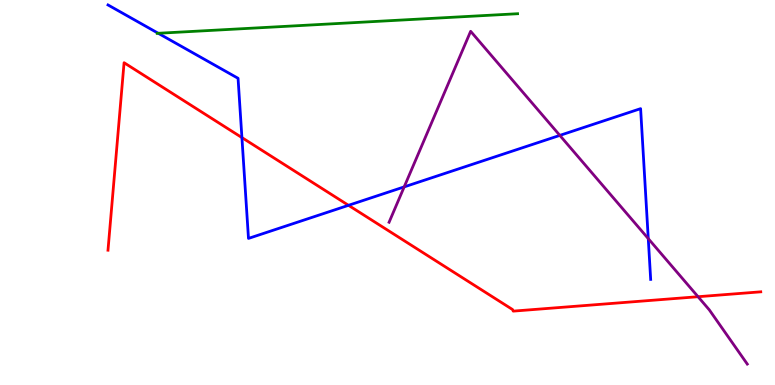[{'lines': ['blue', 'red'], 'intersections': [{'x': 3.12, 'y': 6.43}, {'x': 4.5, 'y': 4.67}]}, {'lines': ['green', 'red'], 'intersections': []}, {'lines': ['purple', 'red'], 'intersections': [{'x': 9.01, 'y': 2.29}]}, {'lines': ['blue', 'green'], 'intersections': [{'x': 2.04, 'y': 9.14}]}, {'lines': ['blue', 'purple'], 'intersections': [{'x': 5.22, 'y': 5.15}, {'x': 7.22, 'y': 6.48}, {'x': 8.36, 'y': 3.8}]}, {'lines': ['green', 'purple'], 'intersections': []}]